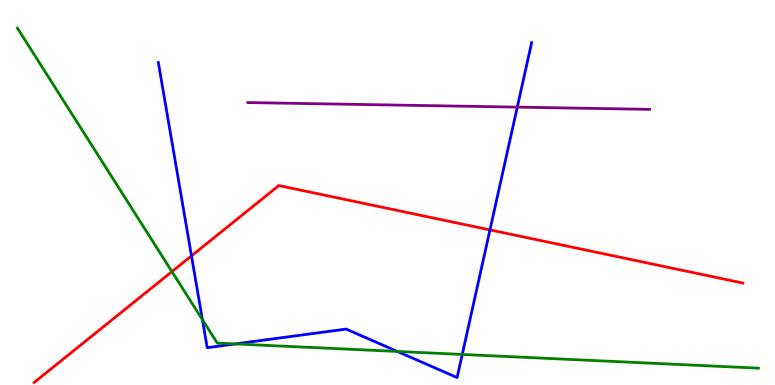[{'lines': ['blue', 'red'], 'intersections': [{'x': 2.47, 'y': 3.35}, {'x': 6.32, 'y': 4.03}]}, {'lines': ['green', 'red'], 'intersections': [{'x': 2.22, 'y': 2.95}]}, {'lines': ['purple', 'red'], 'intersections': []}, {'lines': ['blue', 'green'], 'intersections': [{'x': 2.61, 'y': 1.7}, {'x': 3.04, 'y': 1.07}, {'x': 5.13, 'y': 0.872}, {'x': 5.96, 'y': 0.794}]}, {'lines': ['blue', 'purple'], 'intersections': [{'x': 6.67, 'y': 7.22}]}, {'lines': ['green', 'purple'], 'intersections': []}]